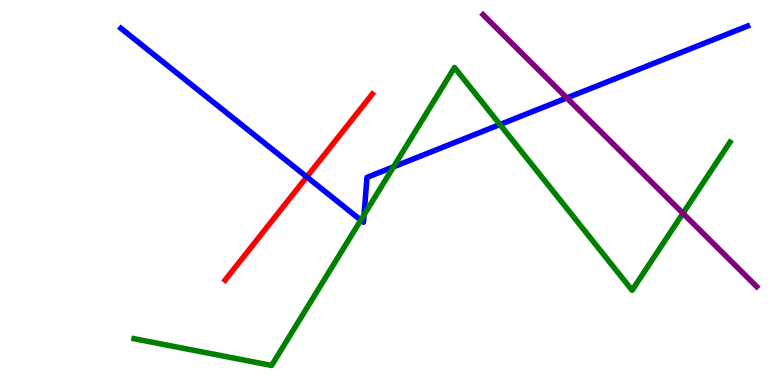[{'lines': ['blue', 'red'], 'intersections': [{'x': 3.96, 'y': 5.4}]}, {'lines': ['green', 'red'], 'intersections': []}, {'lines': ['purple', 'red'], 'intersections': []}, {'lines': ['blue', 'green'], 'intersections': [{'x': 4.66, 'y': 4.28}, {'x': 4.7, 'y': 4.42}, {'x': 5.08, 'y': 5.67}, {'x': 6.45, 'y': 6.77}]}, {'lines': ['blue', 'purple'], 'intersections': [{'x': 7.31, 'y': 7.46}]}, {'lines': ['green', 'purple'], 'intersections': [{'x': 8.81, 'y': 4.46}]}]